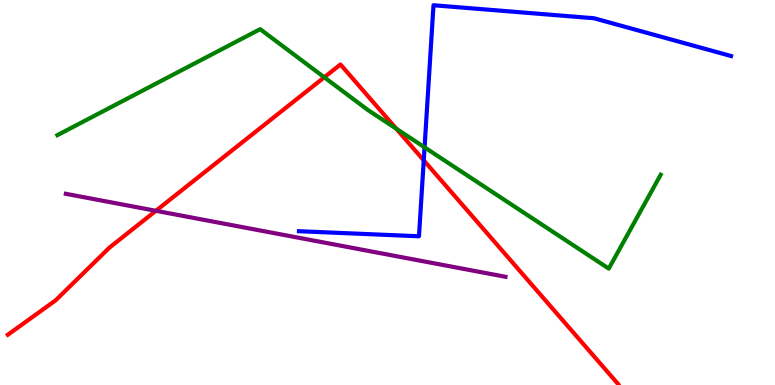[{'lines': ['blue', 'red'], 'intersections': [{'x': 5.47, 'y': 5.84}]}, {'lines': ['green', 'red'], 'intersections': [{'x': 4.18, 'y': 7.99}, {'x': 5.11, 'y': 6.66}]}, {'lines': ['purple', 'red'], 'intersections': [{'x': 2.01, 'y': 4.52}]}, {'lines': ['blue', 'green'], 'intersections': [{'x': 5.48, 'y': 6.17}]}, {'lines': ['blue', 'purple'], 'intersections': []}, {'lines': ['green', 'purple'], 'intersections': []}]